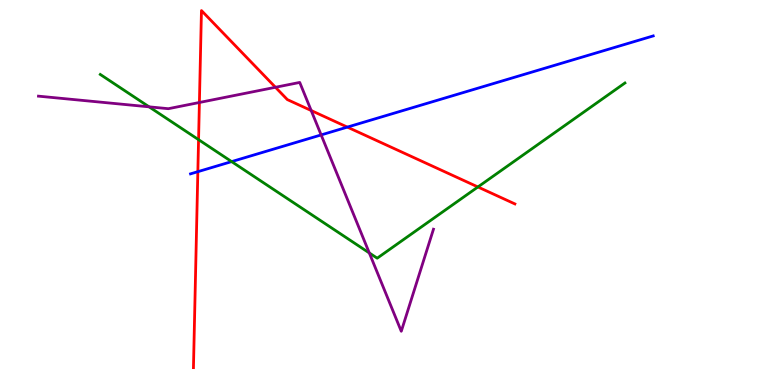[{'lines': ['blue', 'red'], 'intersections': [{'x': 2.55, 'y': 5.54}, {'x': 4.48, 'y': 6.7}]}, {'lines': ['green', 'red'], 'intersections': [{'x': 2.56, 'y': 6.37}, {'x': 6.17, 'y': 5.14}]}, {'lines': ['purple', 'red'], 'intersections': [{'x': 2.57, 'y': 7.34}, {'x': 3.55, 'y': 7.73}, {'x': 4.02, 'y': 7.13}]}, {'lines': ['blue', 'green'], 'intersections': [{'x': 2.99, 'y': 5.8}]}, {'lines': ['blue', 'purple'], 'intersections': [{'x': 4.14, 'y': 6.5}]}, {'lines': ['green', 'purple'], 'intersections': [{'x': 1.92, 'y': 7.22}, {'x': 4.77, 'y': 3.43}]}]